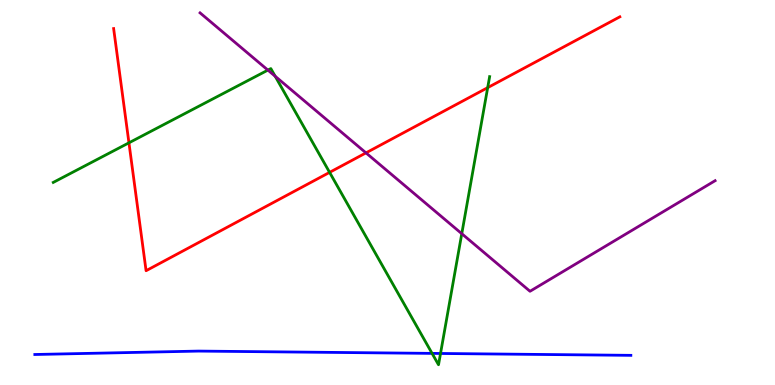[{'lines': ['blue', 'red'], 'intersections': []}, {'lines': ['green', 'red'], 'intersections': [{'x': 1.66, 'y': 6.29}, {'x': 4.25, 'y': 5.52}, {'x': 6.29, 'y': 7.72}]}, {'lines': ['purple', 'red'], 'intersections': [{'x': 4.72, 'y': 6.03}]}, {'lines': ['blue', 'green'], 'intersections': [{'x': 5.58, 'y': 0.821}, {'x': 5.68, 'y': 0.819}]}, {'lines': ['blue', 'purple'], 'intersections': []}, {'lines': ['green', 'purple'], 'intersections': [{'x': 3.46, 'y': 8.18}, {'x': 3.55, 'y': 8.02}, {'x': 5.96, 'y': 3.93}]}]